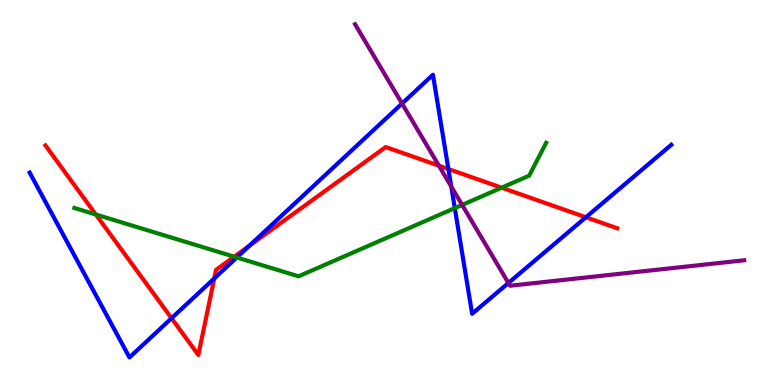[{'lines': ['blue', 'red'], 'intersections': [{'x': 2.21, 'y': 1.73}, {'x': 2.76, 'y': 2.77}, {'x': 3.22, 'y': 3.62}, {'x': 5.79, 'y': 5.61}, {'x': 7.56, 'y': 4.36}]}, {'lines': ['green', 'red'], 'intersections': [{'x': 1.24, 'y': 4.43}, {'x': 3.02, 'y': 3.33}, {'x': 6.47, 'y': 5.12}]}, {'lines': ['purple', 'red'], 'intersections': [{'x': 5.66, 'y': 5.7}]}, {'lines': ['blue', 'green'], 'intersections': [{'x': 3.06, 'y': 3.31}, {'x': 5.87, 'y': 4.59}]}, {'lines': ['blue', 'purple'], 'intersections': [{'x': 5.19, 'y': 7.31}, {'x': 5.82, 'y': 5.15}, {'x': 6.56, 'y': 2.65}]}, {'lines': ['green', 'purple'], 'intersections': [{'x': 5.96, 'y': 4.68}]}]